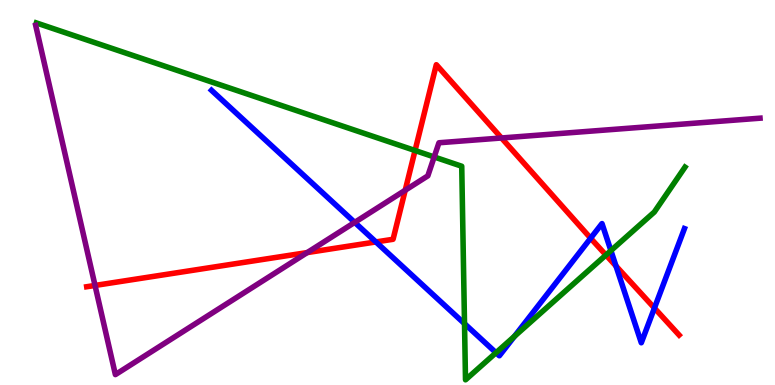[{'lines': ['blue', 'red'], 'intersections': [{'x': 4.85, 'y': 3.72}, {'x': 7.62, 'y': 3.81}, {'x': 7.95, 'y': 3.09}, {'x': 8.44, 'y': 2.0}]}, {'lines': ['green', 'red'], 'intersections': [{'x': 5.36, 'y': 6.09}, {'x': 7.82, 'y': 3.38}]}, {'lines': ['purple', 'red'], 'intersections': [{'x': 1.23, 'y': 2.59}, {'x': 3.96, 'y': 3.44}, {'x': 5.23, 'y': 5.06}, {'x': 6.47, 'y': 6.42}]}, {'lines': ['blue', 'green'], 'intersections': [{'x': 5.99, 'y': 1.59}, {'x': 6.4, 'y': 0.838}, {'x': 6.64, 'y': 1.26}, {'x': 7.88, 'y': 3.49}]}, {'lines': ['blue', 'purple'], 'intersections': [{'x': 4.58, 'y': 4.22}]}, {'lines': ['green', 'purple'], 'intersections': [{'x': 5.6, 'y': 5.92}]}]